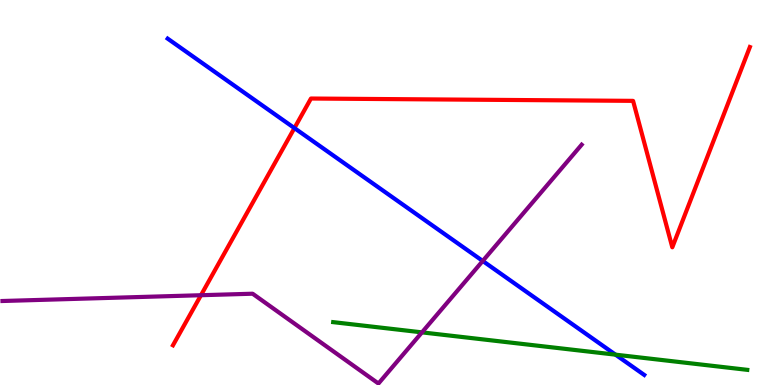[{'lines': ['blue', 'red'], 'intersections': [{'x': 3.8, 'y': 6.67}]}, {'lines': ['green', 'red'], 'intersections': []}, {'lines': ['purple', 'red'], 'intersections': [{'x': 2.59, 'y': 2.33}]}, {'lines': ['blue', 'green'], 'intersections': [{'x': 7.94, 'y': 0.788}]}, {'lines': ['blue', 'purple'], 'intersections': [{'x': 6.23, 'y': 3.22}]}, {'lines': ['green', 'purple'], 'intersections': [{'x': 5.44, 'y': 1.37}]}]